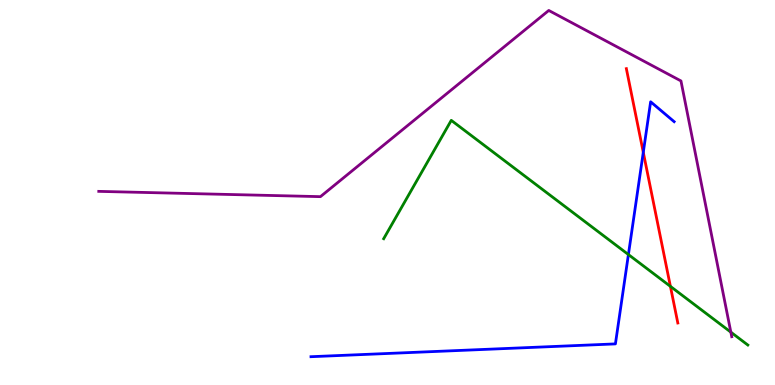[{'lines': ['blue', 'red'], 'intersections': [{'x': 8.3, 'y': 6.04}]}, {'lines': ['green', 'red'], 'intersections': [{'x': 8.65, 'y': 2.56}]}, {'lines': ['purple', 'red'], 'intersections': []}, {'lines': ['blue', 'green'], 'intersections': [{'x': 8.11, 'y': 3.39}]}, {'lines': ['blue', 'purple'], 'intersections': []}, {'lines': ['green', 'purple'], 'intersections': [{'x': 9.43, 'y': 1.37}]}]